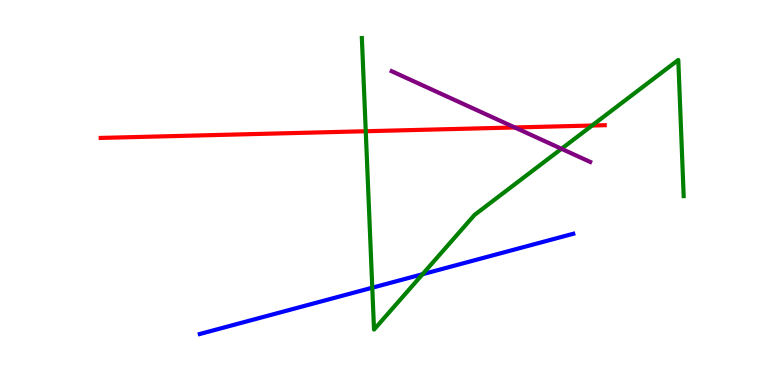[{'lines': ['blue', 'red'], 'intersections': []}, {'lines': ['green', 'red'], 'intersections': [{'x': 4.72, 'y': 6.59}, {'x': 7.64, 'y': 6.74}]}, {'lines': ['purple', 'red'], 'intersections': [{'x': 6.64, 'y': 6.69}]}, {'lines': ['blue', 'green'], 'intersections': [{'x': 4.8, 'y': 2.53}, {'x': 5.45, 'y': 2.88}]}, {'lines': ['blue', 'purple'], 'intersections': []}, {'lines': ['green', 'purple'], 'intersections': [{'x': 7.24, 'y': 6.14}]}]